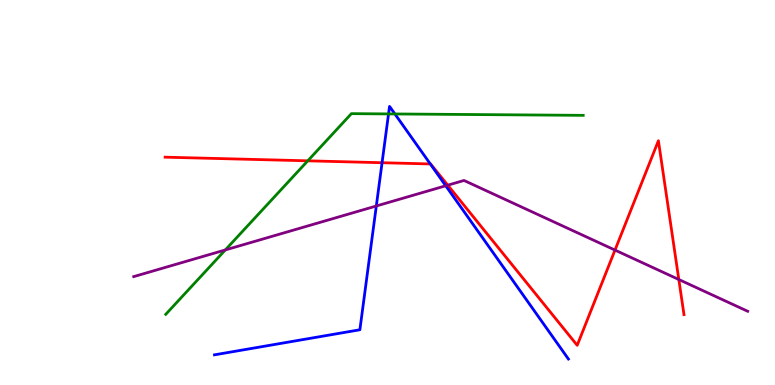[{'lines': ['blue', 'red'], 'intersections': [{'x': 4.93, 'y': 5.77}, {'x': 5.55, 'y': 5.74}]}, {'lines': ['green', 'red'], 'intersections': [{'x': 3.97, 'y': 5.82}]}, {'lines': ['purple', 'red'], 'intersections': [{'x': 5.78, 'y': 5.19}, {'x': 7.94, 'y': 3.5}, {'x': 8.76, 'y': 2.74}]}, {'lines': ['blue', 'green'], 'intersections': [{'x': 5.01, 'y': 7.04}, {'x': 5.1, 'y': 7.04}]}, {'lines': ['blue', 'purple'], 'intersections': [{'x': 4.86, 'y': 4.65}, {'x': 5.75, 'y': 5.17}]}, {'lines': ['green', 'purple'], 'intersections': [{'x': 2.91, 'y': 3.51}]}]